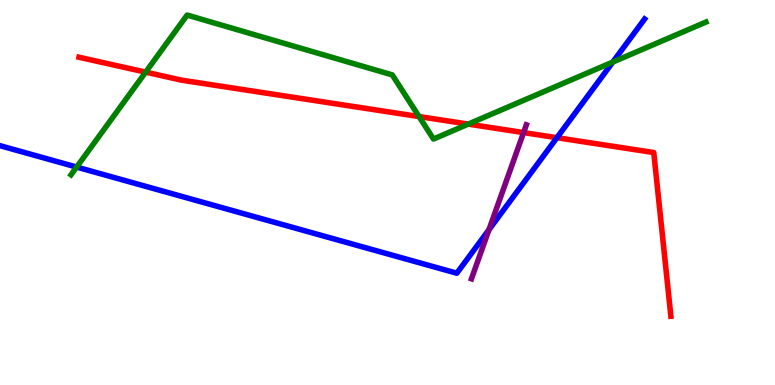[{'lines': ['blue', 'red'], 'intersections': [{'x': 7.19, 'y': 6.42}]}, {'lines': ['green', 'red'], 'intersections': [{'x': 1.88, 'y': 8.13}, {'x': 5.41, 'y': 6.97}, {'x': 6.04, 'y': 6.78}]}, {'lines': ['purple', 'red'], 'intersections': [{'x': 6.76, 'y': 6.56}]}, {'lines': ['blue', 'green'], 'intersections': [{'x': 0.989, 'y': 5.66}, {'x': 7.91, 'y': 8.39}]}, {'lines': ['blue', 'purple'], 'intersections': [{'x': 6.31, 'y': 4.03}]}, {'lines': ['green', 'purple'], 'intersections': []}]